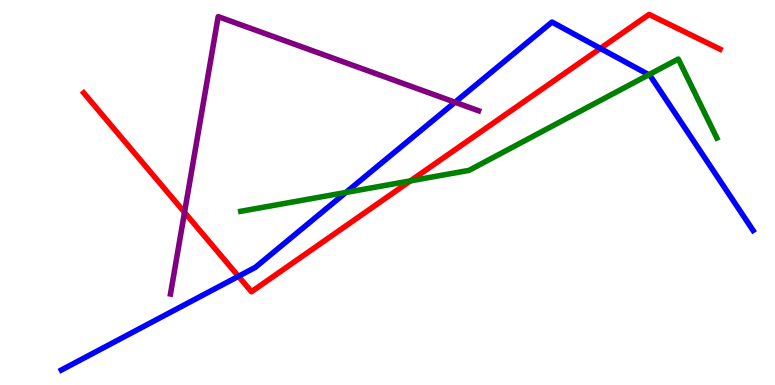[{'lines': ['blue', 'red'], 'intersections': [{'x': 3.08, 'y': 2.82}, {'x': 7.75, 'y': 8.74}]}, {'lines': ['green', 'red'], 'intersections': [{'x': 5.3, 'y': 5.3}]}, {'lines': ['purple', 'red'], 'intersections': [{'x': 2.38, 'y': 4.48}]}, {'lines': ['blue', 'green'], 'intersections': [{'x': 4.46, 'y': 5.0}, {'x': 8.37, 'y': 8.06}]}, {'lines': ['blue', 'purple'], 'intersections': [{'x': 5.87, 'y': 7.34}]}, {'lines': ['green', 'purple'], 'intersections': []}]